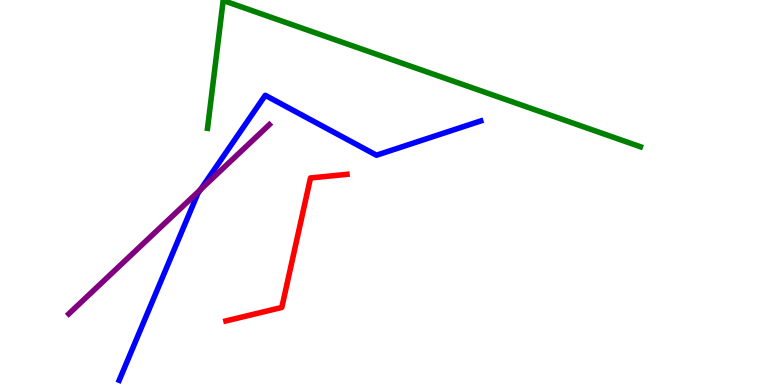[{'lines': ['blue', 'red'], 'intersections': []}, {'lines': ['green', 'red'], 'intersections': []}, {'lines': ['purple', 'red'], 'intersections': []}, {'lines': ['blue', 'green'], 'intersections': []}, {'lines': ['blue', 'purple'], 'intersections': [{'x': 2.59, 'y': 5.08}]}, {'lines': ['green', 'purple'], 'intersections': []}]